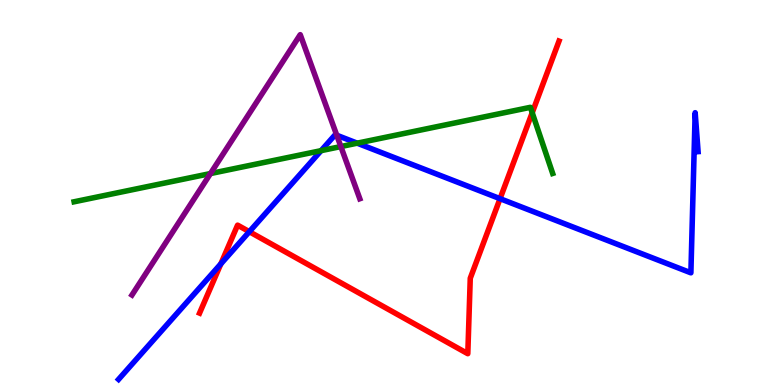[{'lines': ['blue', 'red'], 'intersections': [{'x': 2.85, 'y': 3.15}, {'x': 3.22, 'y': 3.98}, {'x': 6.45, 'y': 4.84}]}, {'lines': ['green', 'red'], 'intersections': [{'x': 6.87, 'y': 7.07}]}, {'lines': ['purple', 'red'], 'intersections': []}, {'lines': ['blue', 'green'], 'intersections': [{'x': 4.14, 'y': 6.09}, {'x': 4.61, 'y': 6.28}]}, {'lines': ['blue', 'purple'], 'intersections': [{'x': 4.35, 'y': 6.49}]}, {'lines': ['green', 'purple'], 'intersections': [{'x': 2.72, 'y': 5.49}, {'x': 4.4, 'y': 6.19}]}]